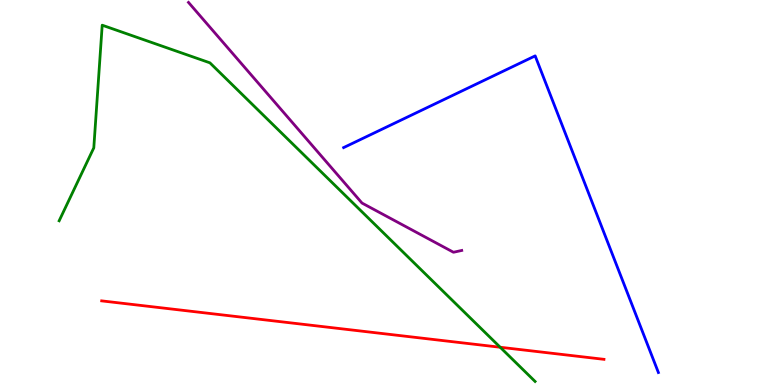[{'lines': ['blue', 'red'], 'intersections': []}, {'lines': ['green', 'red'], 'intersections': [{'x': 6.45, 'y': 0.98}]}, {'lines': ['purple', 'red'], 'intersections': []}, {'lines': ['blue', 'green'], 'intersections': []}, {'lines': ['blue', 'purple'], 'intersections': []}, {'lines': ['green', 'purple'], 'intersections': []}]